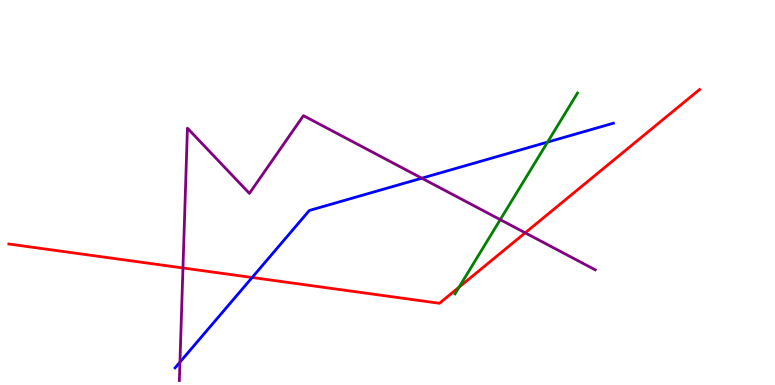[{'lines': ['blue', 'red'], 'intersections': [{'x': 3.25, 'y': 2.79}]}, {'lines': ['green', 'red'], 'intersections': [{'x': 5.92, 'y': 2.54}]}, {'lines': ['purple', 'red'], 'intersections': [{'x': 2.36, 'y': 3.04}, {'x': 6.78, 'y': 3.95}]}, {'lines': ['blue', 'green'], 'intersections': [{'x': 7.07, 'y': 6.31}]}, {'lines': ['blue', 'purple'], 'intersections': [{'x': 2.32, 'y': 0.594}, {'x': 5.44, 'y': 5.37}]}, {'lines': ['green', 'purple'], 'intersections': [{'x': 6.45, 'y': 4.29}]}]